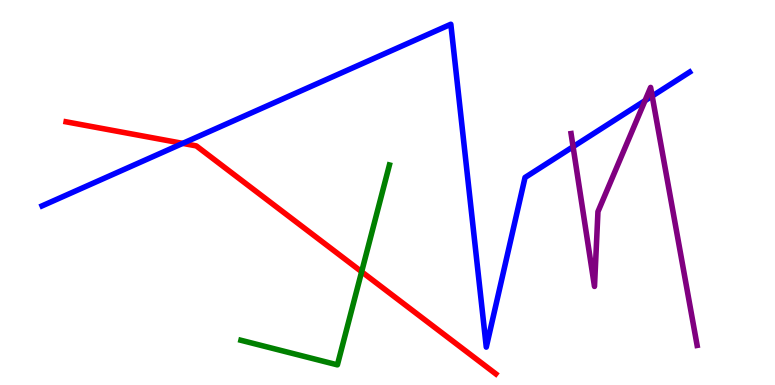[{'lines': ['blue', 'red'], 'intersections': [{'x': 2.36, 'y': 6.28}]}, {'lines': ['green', 'red'], 'intersections': [{'x': 4.67, 'y': 2.94}]}, {'lines': ['purple', 'red'], 'intersections': []}, {'lines': ['blue', 'green'], 'intersections': []}, {'lines': ['blue', 'purple'], 'intersections': [{'x': 7.39, 'y': 6.19}, {'x': 8.32, 'y': 7.39}, {'x': 8.42, 'y': 7.5}]}, {'lines': ['green', 'purple'], 'intersections': []}]